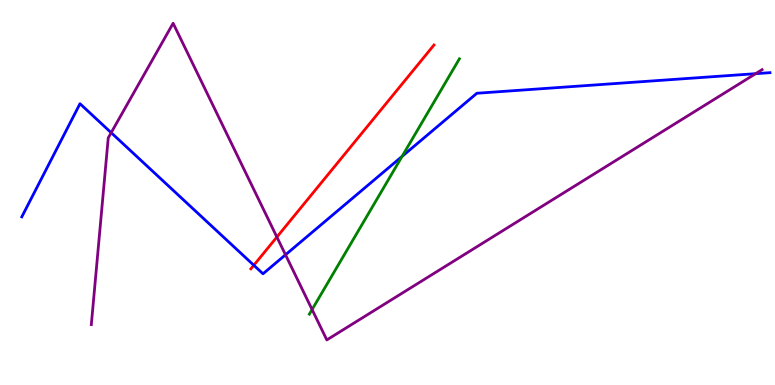[{'lines': ['blue', 'red'], 'intersections': [{'x': 3.27, 'y': 3.11}]}, {'lines': ['green', 'red'], 'intersections': []}, {'lines': ['purple', 'red'], 'intersections': [{'x': 3.57, 'y': 3.84}]}, {'lines': ['blue', 'green'], 'intersections': [{'x': 5.19, 'y': 5.94}]}, {'lines': ['blue', 'purple'], 'intersections': [{'x': 1.43, 'y': 6.55}, {'x': 3.68, 'y': 3.38}, {'x': 9.75, 'y': 8.09}]}, {'lines': ['green', 'purple'], 'intersections': [{'x': 4.03, 'y': 1.96}]}]